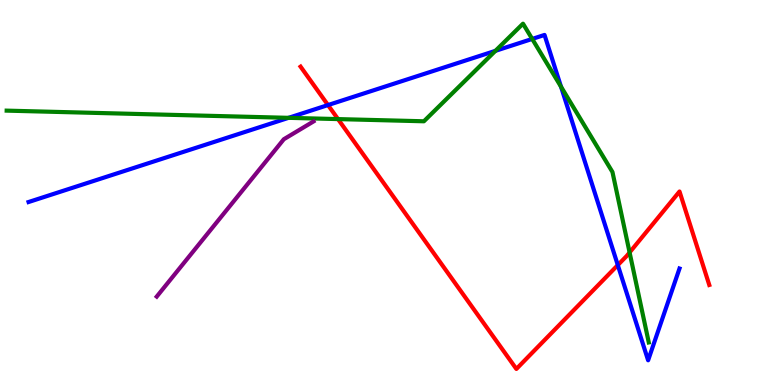[{'lines': ['blue', 'red'], 'intersections': [{'x': 4.23, 'y': 7.27}, {'x': 7.97, 'y': 3.11}]}, {'lines': ['green', 'red'], 'intersections': [{'x': 4.36, 'y': 6.91}, {'x': 8.12, 'y': 3.44}]}, {'lines': ['purple', 'red'], 'intersections': []}, {'lines': ['blue', 'green'], 'intersections': [{'x': 3.72, 'y': 6.94}, {'x': 6.39, 'y': 8.68}, {'x': 6.87, 'y': 8.99}, {'x': 7.24, 'y': 7.75}]}, {'lines': ['blue', 'purple'], 'intersections': []}, {'lines': ['green', 'purple'], 'intersections': []}]